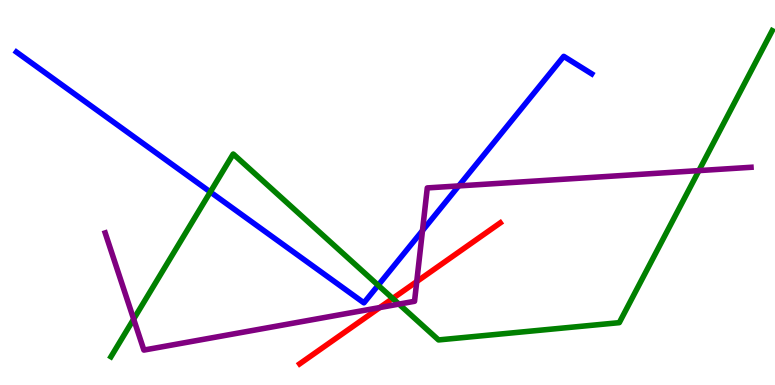[{'lines': ['blue', 'red'], 'intersections': []}, {'lines': ['green', 'red'], 'intersections': [{'x': 5.07, 'y': 2.25}]}, {'lines': ['purple', 'red'], 'intersections': [{'x': 4.9, 'y': 2.01}, {'x': 5.38, 'y': 2.69}]}, {'lines': ['blue', 'green'], 'intersections': [{'x': 2.71, 'y': 5.01}, {'x': 4.88, 'y': 2.59}]}, {'lines': ['blue', 'purple'], 'intersections': [{'x': 5.45, 'y': 4.01}, {'x': 5.92, 'y': 5.17}]}, {'lines': ['green', 'purple'], 'intersections': [{'x': 1.72, 'y': 1.71}, {'x': 5.15, 'y': 2.1}, {'x': 9.02, 'y': 5.57}]}]